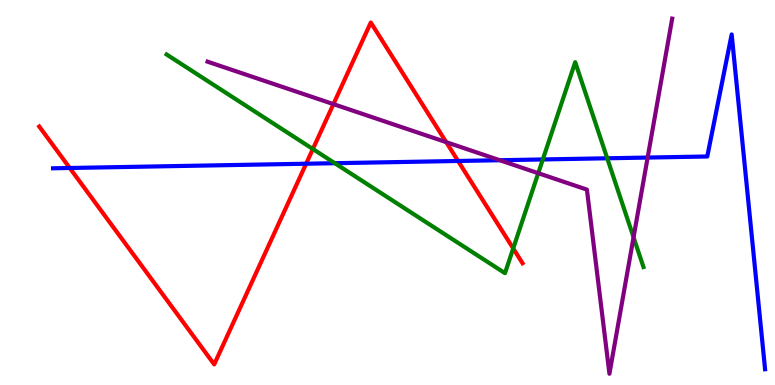[{'lines': ['blue', 'red'], 'intersections': [{'x': 0.9, 'y': 5.64}, {'x': 3.95, 'y': 5.75}, {'x': 5.91, 'y': 5.82}]}, {'lines': ['green', 'red'], 'intersections': [{'x': 4.04, 'y': 6.13}, {'x': 6.62, 'y': 3.55}]}, {'lines': ['purple', 'red'], 'intersections': [{'x': 4.3, 'y': 7.3}, {'x': 5.76, 'y': 6.31}]}, {'lines': ['blue', 'green'], 'intersections': [{'x': 4.32, 'y': 5.76}, {'x': 7.0, 'y': 5.86}, {'x': 7.84, 'y': 5.89}]}, {'lines': ['blue', 'purple'], 'intersections': [{'x': 6.45, 'y': 5.84}, {'x': 8.36, 'y': 5.91}]}, {'lines': ['green', 'purple'], 'intersections': [{'x': 6.95, 'y': 5.5}, {'x': 8.17, 'y': 3.84}]}]